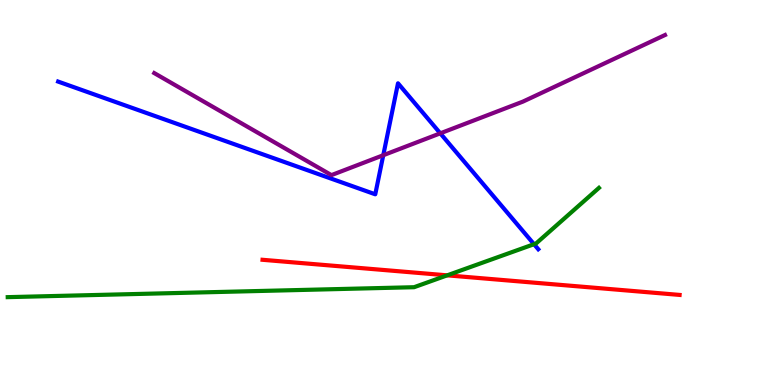[{'lines': ['blue', 'red'], 'intersections': []}, {'lines': ['green', 'red'], 'intersections': [{'x': 5.77, 'y': 2.85}]}, {'lines': ['purple', 'red'], 'intersections': []}, {'lines': ['blue', 'green'], 'intersections': [{'x': 6.89, 'y': 3.66}]}, {'lines': ['blue', 'purple'], 'intersections': [{'x': 4.95, 'y': 5.97}, {'x': 5.68, 'y': 6.54}]}, {'lines': ['green', 'purple'], 'intersections': []}]